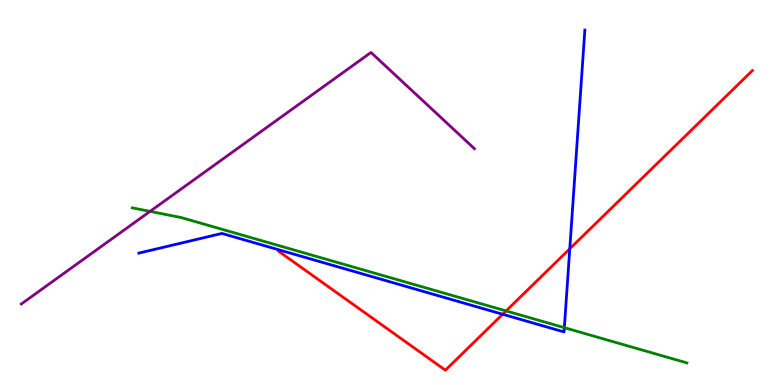[{'lines': ['blue', 'red'], 'intersections': [{'x': 6.49, 'y': 1.84}, {'x': 7.35, 'y': 3.54}]}, {'lines': ['green', 'red'], 'intersections': [{'x': 6.53, 'y': 1.92}]}, {'lines': ['purple', 'red'], 'intersections': []}, {'lines': ['blue', 'green'], 'intersections': [{'x': 7.28, 'y': 1.49}]}, {'lines': ['blue', 'purple'], 'intersections': []}, {'lines': ['green', 'purple'], 'intersections': [{'x': 1.94, 'y': 4.51}]}]